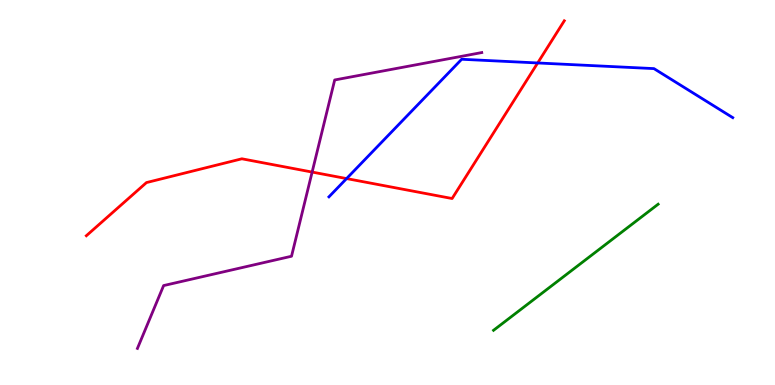[{'lines': ['blue', 'red'], 'intersections': [{'x': 4.47, 'y': 5.36}, {'x': 6.94, 'y': 8.36}]}, {'lines': ['green', 'red'], 'intersections': []}, {'lines': ['purple', 'red'], 'intersections': [{'x': 4.03, 'y': 5.53}]}, {'lines': ['blue', 'green'], 'intersections': []}, {'lines': ['blue', 'purple'], 'intersections': []}, {'lines': ['green', 'purple'], 'intersections': []}]